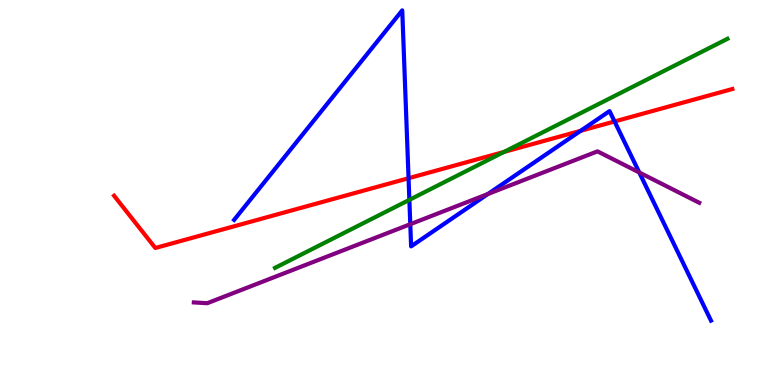[{'lines': ['blue', 'red'], 'intersections': [{'x': 5.27, 'y': 5.37}, {'x': 7.49, 'y': 6.6}, {'x': 7.93, 'y': 6.85}]}, {'lines': ['green', 'red'], 'intersections': [{'x': 6.5, 'y': 6.05}]}, {'lines': ['purple', 'red'], 'intersections': []}, {'lines': ['blue', 'green'], 'intersections': [{'x': 5.28, 'y': 4.81}]}, {'lines': ['blue', 'purple'], 'intersections': [{'x': 5.29, 'y': 4.18}, {'x': 6.3, 'y': 4.96}, {'x': 8.25, 'y': 5.52}]}, {'lines': ['green', 'purple'], 'intersections': []}]